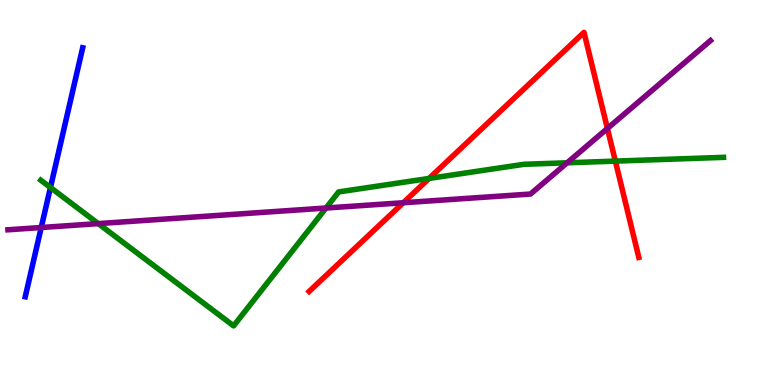[{'lines': ['blue', 'red'], 'intersections': []}, {'lines': ['green', 'red'], 'intersections': [{'x': 5.54, 'y': 5.36}, {'x': 7.94, 'y': 5.82}]}, {'lines': ['purple', 'red'], 'intersections': [{'x': 5.2, 'y': 4.73}, {'x': 7.84, 'y': 6.66}]}, {'lines': ['blue', 'green'], 'intersections': [{'x': 0.651, 'y': 5.13}]}, {'lines': ['blue', 'purple'], 'intersections': [{'x': 0.532, 'y': 4.09}]}, {'lines': ['green', 'purple'], 'intersections': [{'x': 1.27, 'y': 4.19}, {'x': 4.21, 'y': 4.6}, {'x': 7.32, 'y': 5.77}]}]